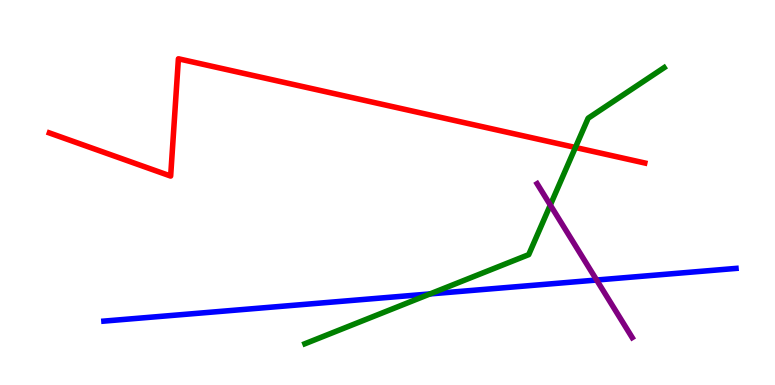[{'lines': ['blue', 'red'], 'intersections': []}, {'lines': ['green', 'red'], 'intersections': [{'x': 7.42, 'y': 6.17}]}, {'lines': ['purple', 'red'], 'intersections': []}, {'lines': ['blue', 'green'], 'intersections': [{'x': 5.55, 'y': 2.37}]}, {'lines': ['blue', 'purple'], 'intersections': [{'x': 7.7, 'y': 2.73}]}, {'lines': ['green', 'purple'], 'intersections': [{'x': 7.1, 'y': 4.67}]}]